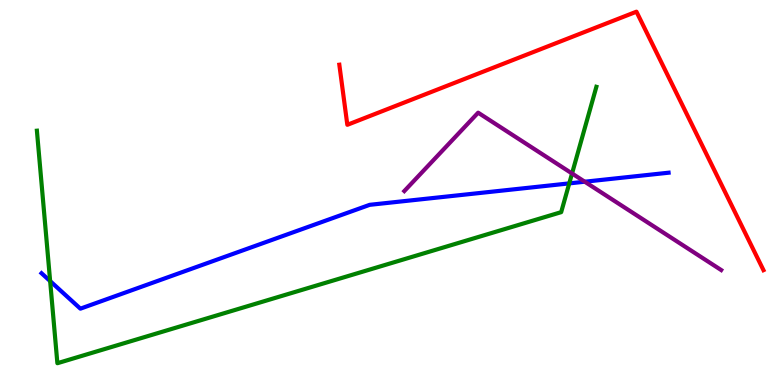[{'lines': ['blue', 'red'], 'intersections': []}, {'lines': ['green', 'red'], 'intersections': []}, {'lines': ['purple', 'red'], 'intersections': []}, {'lines': ['blue', 'green'], 'intersections': [{'x': 0.647, 'y': 2.7}, {'x': 7.35, 'y': 5.24}]}, {'lines': ['blue', 'purple'], 'intersections': [{'x': 7.55, 'y': 5.28}]}, {'lines': ['green', 'purple'], 'intersections': [{'x': 7.38, 'y': 5.49}]}]